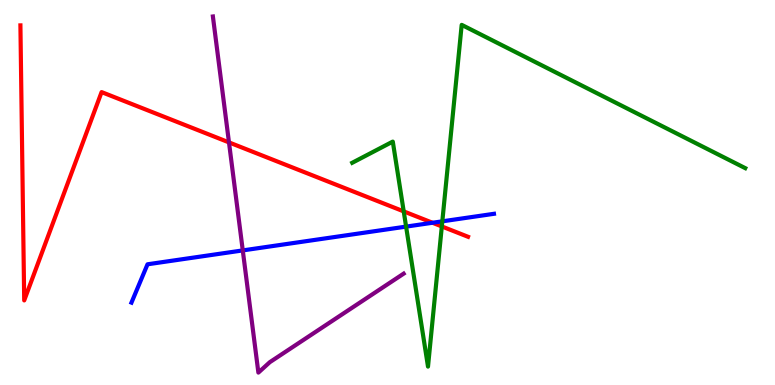[{'lines': ['blue', 'red'], 'intersections': [{'x': 5.58, 'y': 4.21}]}, {'lines': ['green', 'red'], 'intersections': [{'x': 5.21, 'y': 4.51}, {'x': 5.7, 'y': 4.12}]}, {'lines': ['purple', 'red'], 'intersections': [{'x': 2.95, 'y': 6.3}]}, {'lines': ['blue', 'green'], 'intersections': [{'x': 5.24, 'y': 4.11}, {'x': 5.71, 'y': 4.25}]}, {'lines': ['blue', 'purple'], 'intersections': [{'x': 3.13, 'y': 3.5}]}, {'lines': ['green', 'purple'], 'intersections': []}]